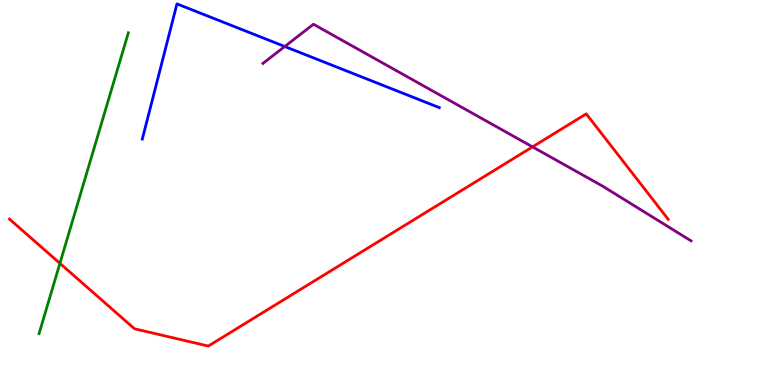[{'lines': ['blue', 'red'], 'intersections': []}, {'lines': ['green', 'red'], 'intersections': [{'x': 0.773, 'y': 3.16}]}, {'lines': ['purple', 'red'], 'intersections': [{'x': 6.87, 'y': 6.19}]}, {'lines': ['blue', 'green'], 'intersections': []}, {'lines': ['blue', 'purple'], 'intersections': [{'x': 3.67, 'y': 8.79}]}, {'lines': ['green', 'purple'], 'intersections': []}]